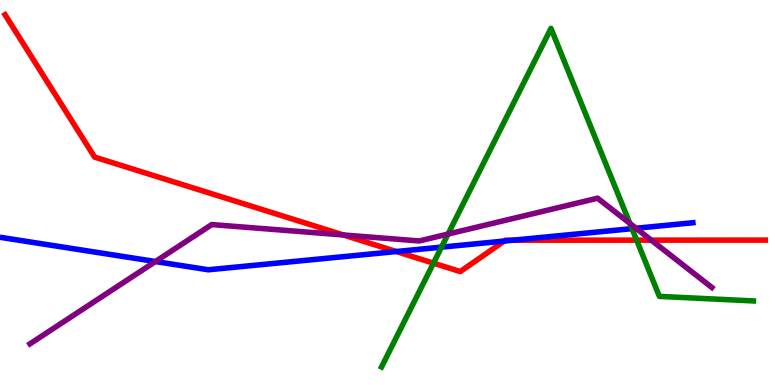[{'lines': ['blue', 'red'], 'intersections': [{'x': 5.11, 'y': 3.47}, {'x': 6.51, 'y': 3.74}, {'x': 6.62, 'y': 3.76}]}, {'lines': ['green', 'red'], 'intersections': [{'x': 5.59, 'y': 3.16}, {'x': 8.21, 'y': 3.76}]}, {'lines': ['purple', 'red'], 'intersections': [{'x': 4.43, 'y': 3.9}, {'x': 8.4, 'y': 3.76}]}, {'lines': ['blue', 'green'], 'intersections': [{'x': 5.7, 'y': 3.58}, {'x': 8.15, 'y': 4.06}]}, {'lines': ['blue', 'purple'], 'intersections': [{'x': 2.01, 'y': 3.21}, {'x': 8.21, 'y': 4.07}]}, {'lines': ['green', 'purple'], 'intersections': [{'x': 5.78, 'y': 3.92}, {'x': 8.13, 'y': 4.2}]}]